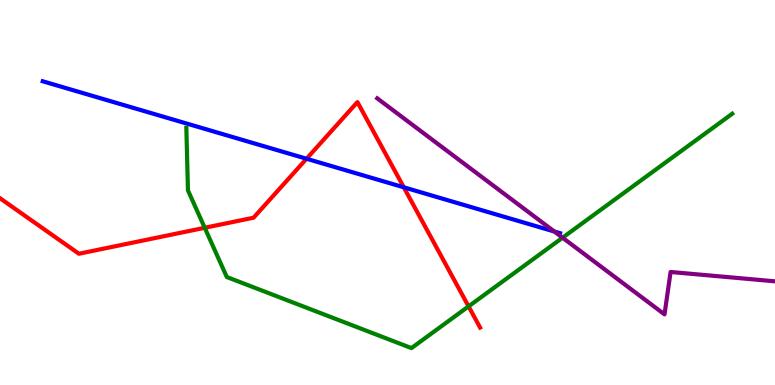[{'lines': ['blue', 'red'], 'intersections': [{'x': 3.96, 'y': 5.88}, {'x': 5.21, 'y': 5.13}]}, {'lines': ['green', 'red'], 'intersections': [{'x': 2.64, 'y': 4.08}, {'x': 6.05, 'y': 2.04}]}, {'lines': ['purple', 'red'], 'intersections': []}, {'lines': ['blue', 'green'], 'intersections': []}, {'lines': ['blue', 'purple'], 'intersections': [{'x': 7.15, 'y': 3.99}]}, {'lines': ['green', 'purple'], 'intersections': [{'x': 7.26, 'y': 3.83}]}]